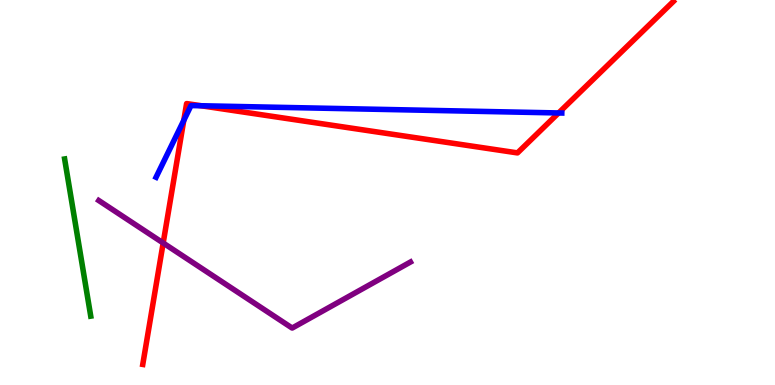[{'lines': ['blue', 'red'], 'intersections': [{'x': 2.37, 'y': 6.87}, {'x': 2.6, 'y': 7.25}, {'x': 7.21, 'y': 7.07}]}, {'lines': ['green', 'red'], 'intersections': []}, {'lines': ['purple', 'red'], 'intersections': [{'x': 2.11, 'y': 3.69}]}, {'lines': ['blue', 'green'], 'intersections': []}, {'lines': ['blue', 'purple'], 'intersections': []}, {'lines': ['green', 'purple'], 'intersections': []}]